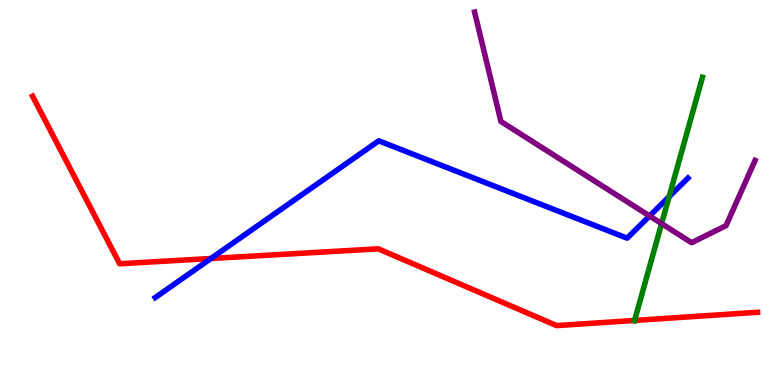[{'lines': ['blue', 'red'], 'intersections': [{'x': 2.72, 'y': 3.29}]}, {'lines': ['green', 'red'], 'intersections': [{'x': 8.19, 'y': 1.68}]}, {'lines': ['purple', 'red'], 'intersections': []}, {'lines': ['blue', 'green'], 'intersections': [{'x': 8.63, 'y': 4.89}]}, {'lines': ['blue', 'purple'], 'intersections': [{'x': 8.38, 'y': 4.39}]}, {'lines': ['green', 'purple'], 'intersections': [{'x': 8.54, 'y': 4.19}]}]